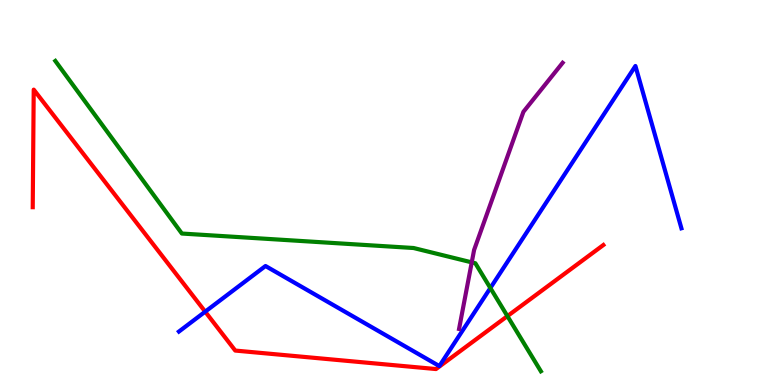[{'lines': ['blue', 'red'], 'intersections': [{'x': 2.65, 'y': 1.9}]}, {'lines': ['green', 'red'], 'intersections': [{'x': 6.55, 'y': 1.79}]}, {'lines': ['purple', 'red'], 'intersections': []}, {'lines': ['blue', 'green'], 'intersections': [{'x': 6.33, 'y': 2.52}]}, {'lines': ['blue', 'purple'], 'intersections': []}, {'lines': ['green', 'purple'], 'intersections': [{'x': 6.09, 'y': 3.19}]}]